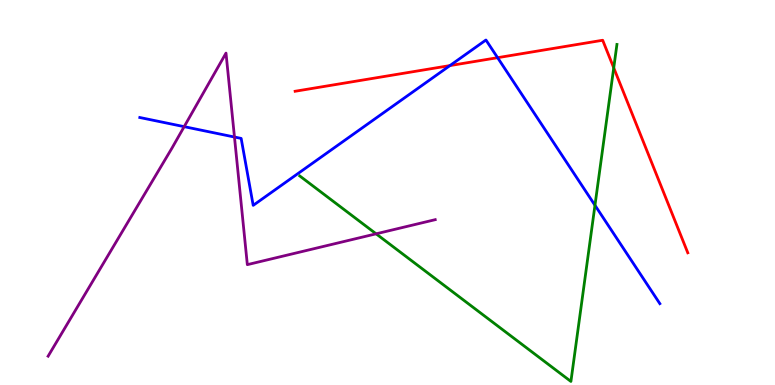[{'lines': ['blue', 'red'], 'intersections': [{'x': 5.81, 'y': 8.3}, {'x': 6.42, 'y': 8.5}]}, {'lines': ['green', 'red'], 'intersections': [{'x': 7.92, 'y': 8.24}]}, {'lines': ['purple', 'red'], 'intersections': []}, {'lines': ['blue', 'green'], 'intersections': [{'x': 7.68, 'y': 4.67}]}, {'lines': ['blue', 'purple'], 'intersections': [{'x': 2.38, 'y': 6.71}, {'x': 3.03, 'y': 6.44}]}, {'lines': ['green', 'purple'], 'intersections': [{'x': 4.85, 'y': 3.93}]}]